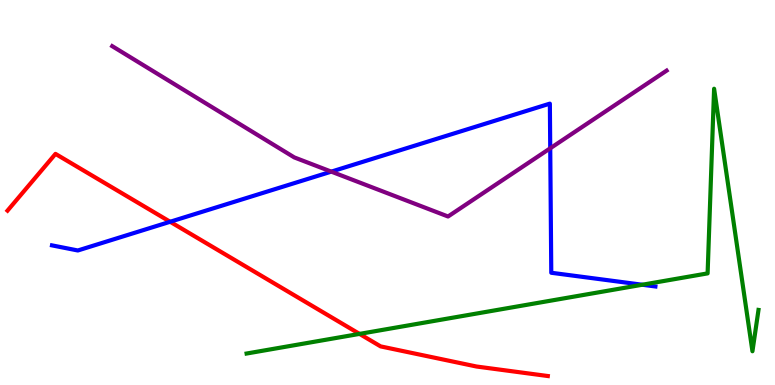[{'lines': ['blue', 'red'], 'intersections': [{'x': 2.2, 'y': 4.24}]}, {'lines': ['green', 'red'], 'intersections': [{'x': 4.64, 'y': 1.33}]}, {'lines': ['purple', 'red'], 'intersections': []}, {'lines': ['blue', 'green'], 'intersections': [{'x': 8.29, 'y': 2.6}]}, {'lines': ['blue', 'purple'], 'intersections': [{'x': 4.27, 'y': 5.54}, {'x': 7.1, 'y': 6.15}]}, {'lines': ['green', 'purple'], 'intersections': []}]